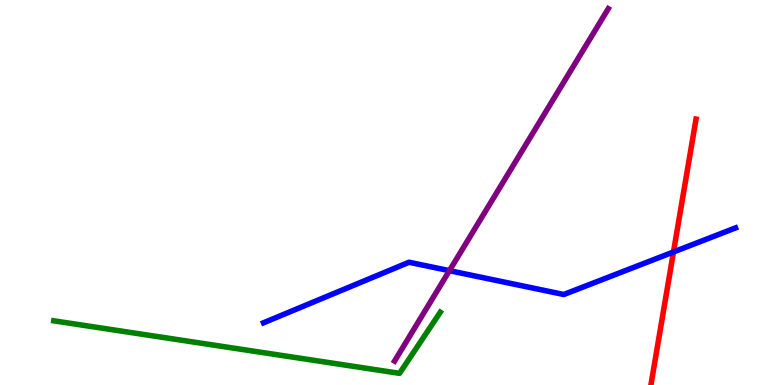[{'lines': ['blue', 'red'], 'intersections': [{'x': 8.69, 'y': 3.46}]}, {'lines': ['green', 'red'], 'intersections': []}, {'lines': ['purple', 'red'], 'intersections': []}, {'lines': ['blue', 'green'], 'intersections': []}, {'lines': ['blue', 'purple'], 'intersections': [{'x': 5.8, 'y': 2.97}]}, {'lines': ['green', 'purple'], 'intersections': []}]